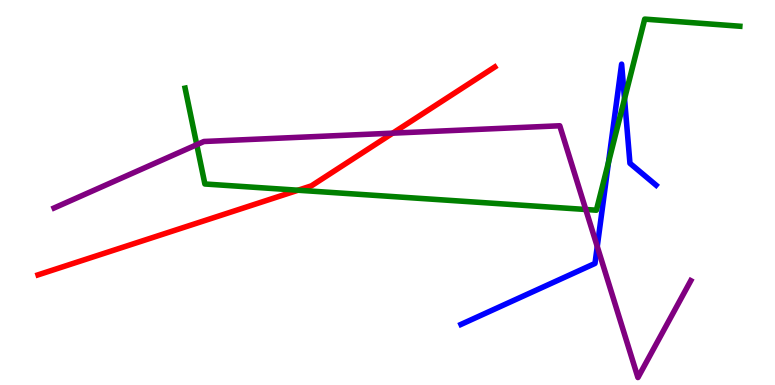[{'lines': ['blue', 'red'], 'intersections': []}, {'lines': ['green', 'red'], 'intersections': [{'x': 3.85, 'y': 5.06}]}, {'lines': ['purple', 'red'], 'intersections': [{'x': 5.07, 'y': 6.54}]}, {'lines': ['blue', 'green'], 'intersections': [{'x': 7.85, 'y': 5.78}, {'x': 8.06, 'y': 7.43}]}, {'lines': ['blue', 'purple'], 'intersections': [{'x': 7.71, 'y': 3.6}]}, {'lines': ['green', 'purple'], 'intersections': [{'x': 2.54, 'y': 6.24}, {'x': 7.56, 'y': 4.56}]}]